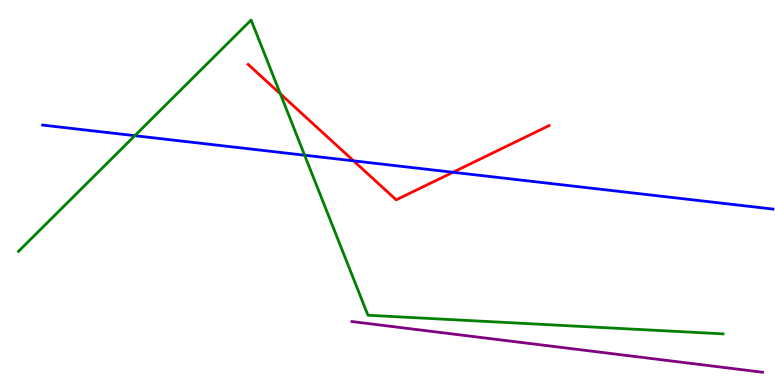[{'lines': ['blue', 'red'], 'intersections': [{'x': 4.56, 'y': 5.82}, {'x': 5.85, 'y': 5.53}]}, {'lines': ['green', 'red'], 'intersections': [{'x': 3.62, 'y': 7.56}]}, {'lines': ['purple', 'red'], 'intersections': []}, {'lines': ['blue', 'green'], 'intersections': [{'x': 1.74, 'y': 6.48}, {'x': 3.93, 'y': 5.97}]}, {'lines': ['blue', 'purple'], 'intersections': []}, {'lines': ['green', 'purple'], 'intersections': []}]